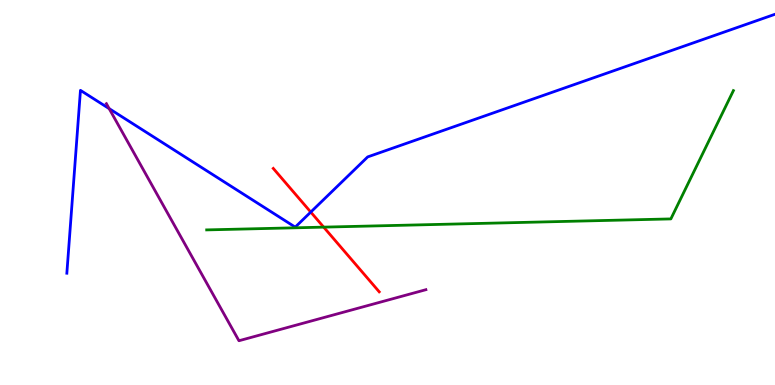[{'lines': ['blue', 'red'], 'intersections': [{'x': 4.01, 'y': 4.49}]}, {'lines': ['green', 'red'], 'intersections': [{'x': 4.18, 'y': 4.1}]}, {'lines': ['purple', 'red'], 'intersections': []}, {'lines': ['blue', 'green'], 'intersections': []}, {'lines': ['blue', 'purple'], 'intersections': [{'x': 1.41, 'y': 7.18}]}, {'lines': ['green', 'purple'], 'intersections': []}]